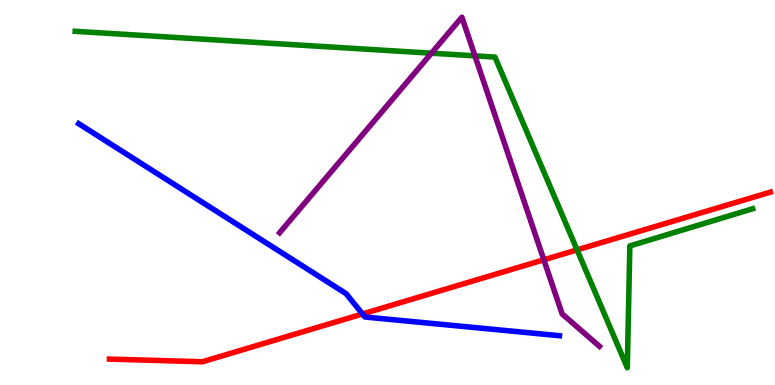[{'lines': ['blue', 'red'], 'intersections': [{'x': 4.68, 'y': 1.85}]}, {'lines': ['green', 'red'], 'intersections': [{'x': 7.45, 'y': 3.51}]}, {'lines': ['purple', 'red'], 'intersections': [{'x': 7.02, 'y': 3.25}]}, {'lines': ['blue', 'green'], 'intersections': []}, {'lines': ['blue', 'purple'], 'intersections': []}, {'lines': ['green', 'purple'], 'intersections': [{'x': 5.57, 'y': 8.62}, {'x': 6.13, 'y': 8.55}]}]